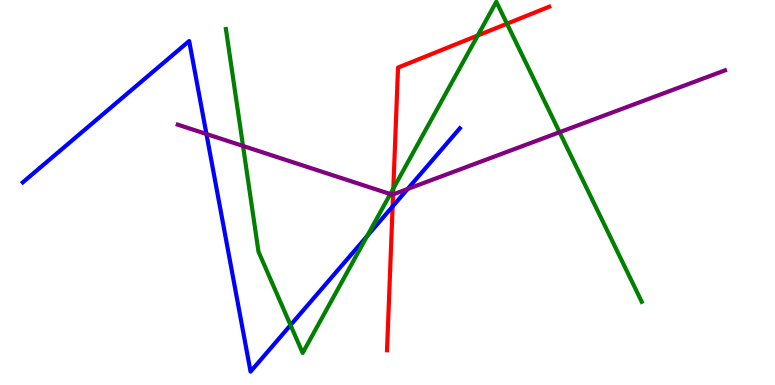[{'lines': ['blue', 'red'], 'intersections': [{'x': 5.07, 'y': 4.64}]}, {'lines': ['green', 'red'], 'intersections': [{'x': 5.08, 'y': 5.1}, {'x': 6.16, 'y': 9.08}, {'x': 6.54, 'y': 9.38}]}, {'lines': ['purple', 'red'], 'intersections': [{'x': 5.07, 'y': 4.95}]}, {'lines': ['blue', 'green'], 'intersections': [{'x': 3.75, 'y': 1.56}, {'x': 4.74, 'y': 3.87}]}, {'lines': ['blue', 'purple'], 'intersections': [{'x': 2.66, 'y': 6.52}, {'x': 5.26, 'y': 5.09}]}, {'lines': ['green', 'purple'], 'intersections': [{'x': 3.14, 'y': 6.21}, {'x': 5.04, 'y': 4.96}, {'x': 7.22, 'y': 6.57}]}]